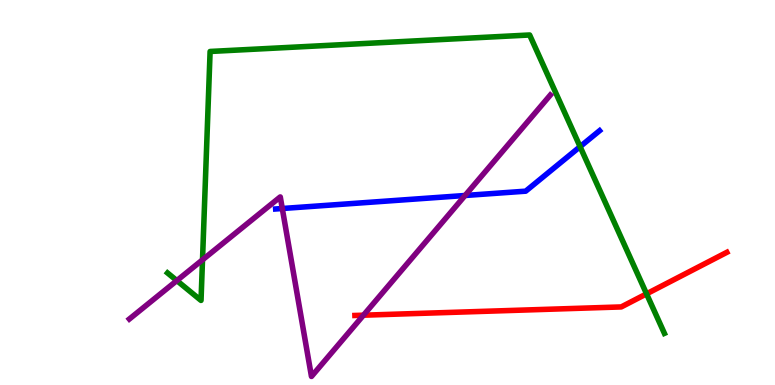[{'lines': ['blue', 'red'], 'intersections': []}, {'lines': ['green', 'red'], 'intersections': [{'x': 8.34, 'y': 2.37}]}, {'lines': ['purple', 'red'], 'intersections': [{'x': 4.69, 'y': 1.81}]}, {'lines': ['blue', 'green'], 'intersections': [{'x': 7.48, 'y': 6.19}]}, {'lines': ['blue', 'purple'], 'intersections': [{'x': 3.64, 'y': 4.58}, {'x': 6.0, 'y': 4.92}]}, {'lines': ['green', 'purple'], 'intersections': [{'x': 2.28, 'y': 2.71}, {'x': 2.61, 'y': 3.25}]}]